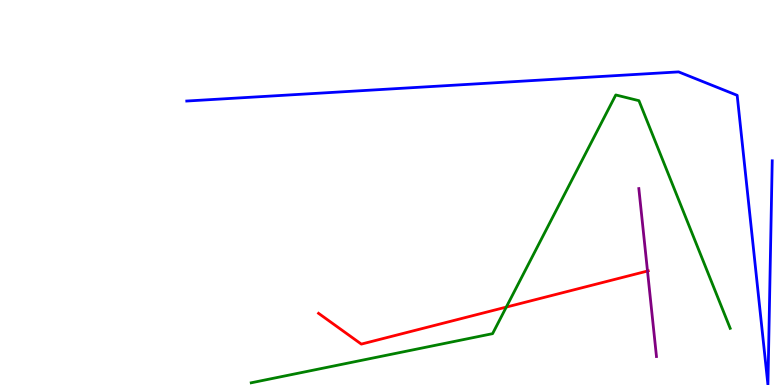[{'lines': ['blue', 'red'], 'intersections': []}, {'lines': ['green', 'red'], 'intersections': [{'x': 6.53, 'y': 2.02}]}, {'lines': ['purple', 'red'], 'intersections': [{'x': 8.35, 'y': 2.96}]}, {'lines': ['blue', 'green'], 'intersections': []}, {'lines': ['blue', 'purple'], 'intersections': []}, {'lines': ['green', 'purple'], 'intersections': []}]